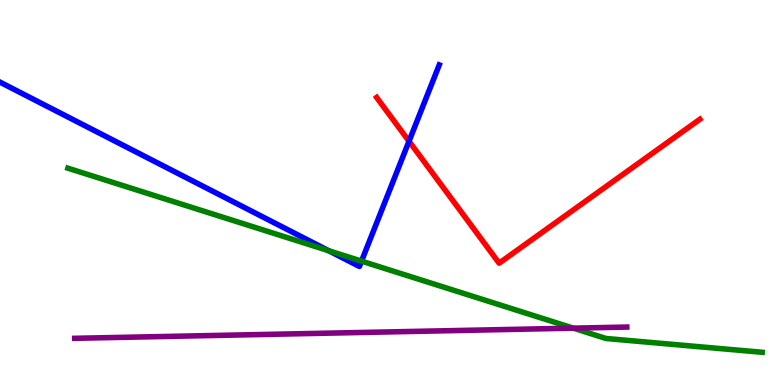[{'lines': ['blue', 'red'], 'intersections': [{'x': 5.28, 'y': 6.33}]}, {'lines': ['green', 'red'], 'intersections': []}, {'lines': ['purple', 'red'], 'intersections': []}, {'lines': ['blue', 'green'], 'intersections': [{'x': 4.24, 'y': 3.49}, {'x': 4.66, 'y': 3.22}]}, {'lines': ['blue', 'purple'], 'intersections': []}, {'lines': ['green', 'purple'], 'intersections': [{'x': 7.4, 'y': 1.48}]}]